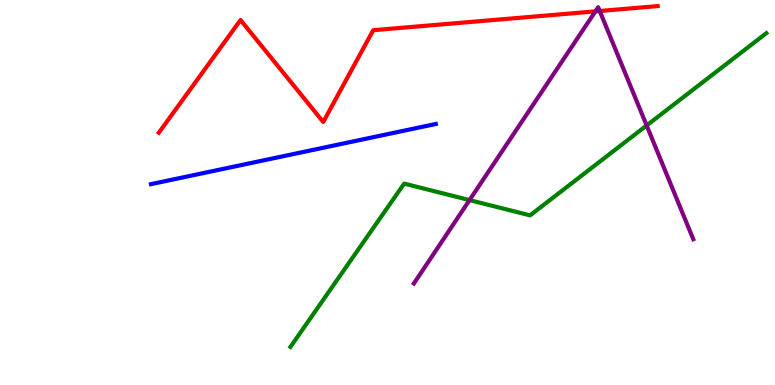[{'lines': ['blue', 'red'], 'intersections': []}, {'lines': ['green', 'red'], 'intersections': []}, {'lines': ['purple', 'red'], 'intersections': [{'x': 7.68, 'y': 9.7}, {'x': 7.74, 'y': 9.71}]}, {'lines': ['blue', 'green'], 'intersections': []}, {'lines': ['blue', 'purple'], 'intersections': []}, {'lines': ['green', 'purple'], 'intersections': [{'x': 6.06, 'y': 4.8}, {'x': 8.34, 'y': 6.74}]}]